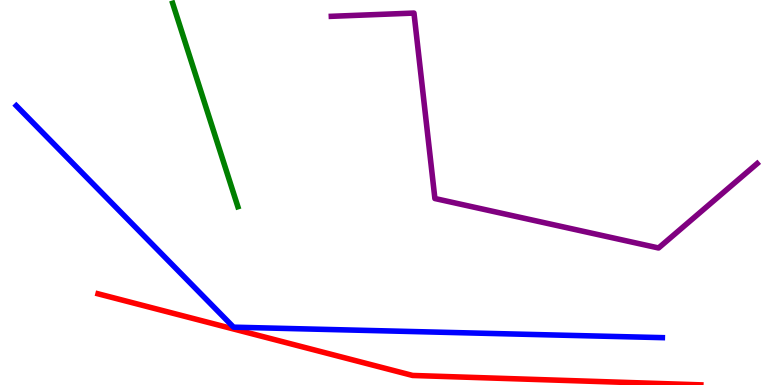[{'lines': ['blue', 'red'], 'intersections': []}, {'lines': ['green', 'red'], 'intersections': []}, {'lines': ['purple', 'red'], 'intersections': []}, {'lines': ['blue', 'green'], 'intersections': []}, {'lines': ['blue', 'purple'], 'intersections': []}, {'lines': ['green', 'purple'], 'intersections': []}]